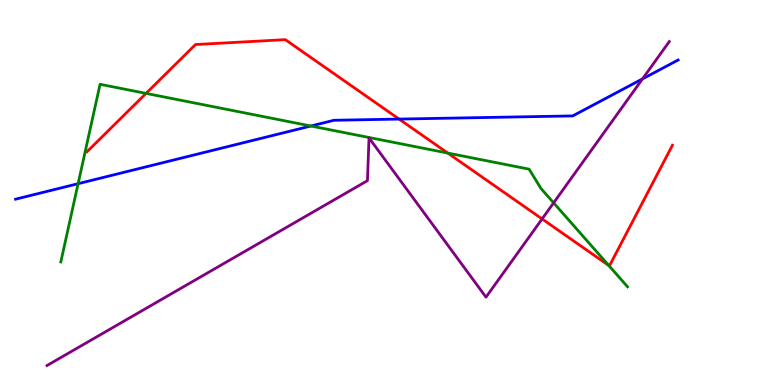[{'lines': ['blue', 'red'], 'intersections': [{'x': 5.15, 'y': 6.91}]}, {'lines': ['green', 'red'], 'intersections': [{'x': 1.88, 'y': 7.57}, {'x': 5.78, 'y': 6.02}, {'x': 7.86, 'y': 3.1}]}, {'lines': ['purple', 'red'], 'intersections': [{'x': 6.99, 'y': 4.31}]}, {'lines': ['blue', 'green'], 'intersections': [{'x': 1.01, 'y': 5.23}, {'x': 4.01, 'y': 6.73}]}, {'lines': ['blue', 'purple'], 'intersections': [{'x': 8.29, 'y': 7.95}]}, {'lines': ['green', 'purple'], 'intersections': [{'x': 7.14, 'y': 4.73}]}]